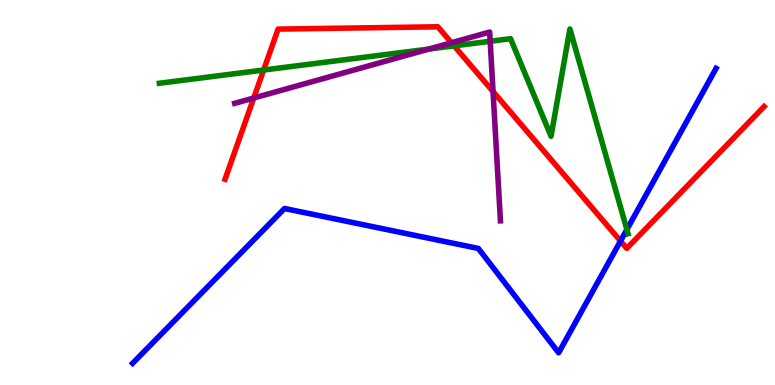[{'lines': ['blue', 'red'], 'intersections': [{'x': 8.01, 'y': 3.74}]}, {'lines': ['green', 'red'], 'intersections': [{'x': 3.4, 'y': 8.18}, {'x': 5.86, 'y': 8.81}]}, {'lines': ['purple', 'red'], 'intersections': [{'x': 3.27, 'y': 7.45}, {'x': 5.83, 'y': 8.89}, {'x': 6.36, 'y': 7.62}]}, {'lines': ['blue', 'green'], 'intersections': [{'x': 8.09, 'y': 4.04}]}, {'lines': ['blue', 'purple'], 'intersections': []}, {'lines': ['green', 'purple'], 'intersections': [{'x': 5.53, 'y': 8.73}, {'x': 6.32, 'y': 8.93}]}]